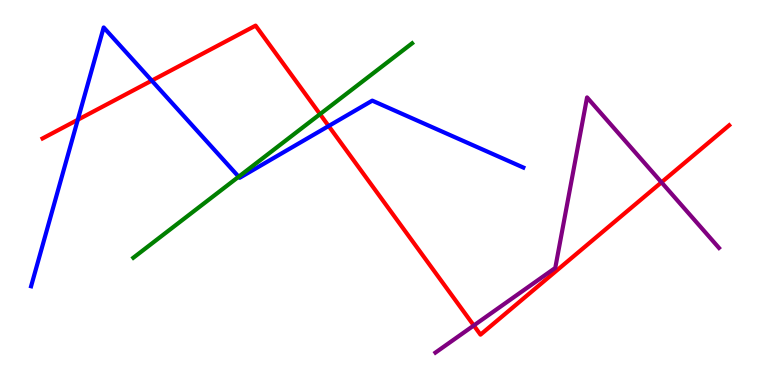[{'lines': ['blue', 'red'], 'intersections': [{'x': 1.0, 'y': 6.89}, {'x': 1.96, 'y': 7.91}, {'x': 4.24, 'y': 6.73}]}, {'lines': ['green', 'red'], 'intersections': [{'x': 4.13, 'y': 7.04}]}, {'lines': ['purple', 'red'], 'intersections': [{'x': 6.11, 'y': 1.55}, {'x': 8.54, 'y': 5.26}]}, {'lines': ['blue', 'green'], 'intersections': [{'x': 3.08, 'y': 5.41}]}, {'lines': ['blue', 'purple'], 'intersections': []}, {'lines': ['green', 'purple'], 'intersections': []}]